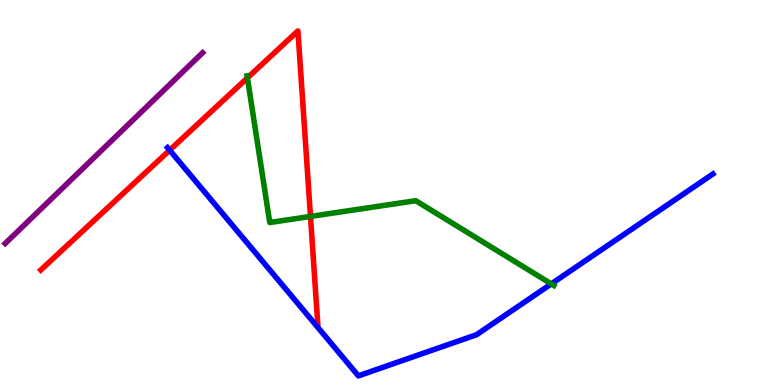[{'lines': ['blue', 'red'], 'intersections': [{'x': 2.19, 'y': 6.1}]}, {'lines': ['green', 'red'], 'intersections': [{'x': 3.19, 'y': 7.98}, {'x': 4.01, 'y': 4.38}]}, {'lines': ['purple', 'red'], 'intersections': []}, {'lines': ['blue', 'green'], 'intersections': [{'x': 7.11, 'y': 2.63}]}, {'lines': ['blue', 'purple'], 'intersections': []}, {'lines': ['green', 'purple'], 'intersections': []}]